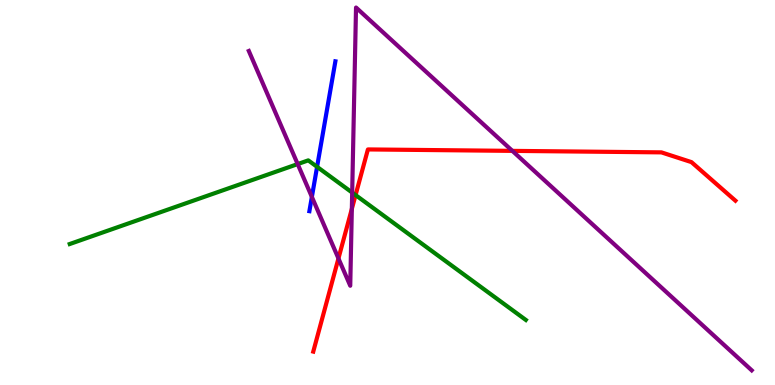[{'lines': ['blue', 'red'], 'intersections': []}, {'lines': ['green', 'red'], 'intersections': [{'x': 4.59, 'y': 4.93}]}, {'lines': ['purple', 'red'], 'intersections': [{'x': 4.37, 'y': 3.29}, {'x': 4.54, 'y': 4.57}, {'x': 6.61, 'y': 6.08}]}, {'lines': ['blue', 'green'], 'intersections': [{'x': 4.09, 'y': 5.67}]}, {'lines': ['blue', 'purple'], 'intersections': [{'x': 4.02, 'y': 4.89}]}, {'lines': ['green', 'purple'], 'intersections': [{'x': 3.84, 'y': 5.74}, {'x': 4.54, 'y': 5.0}]}]